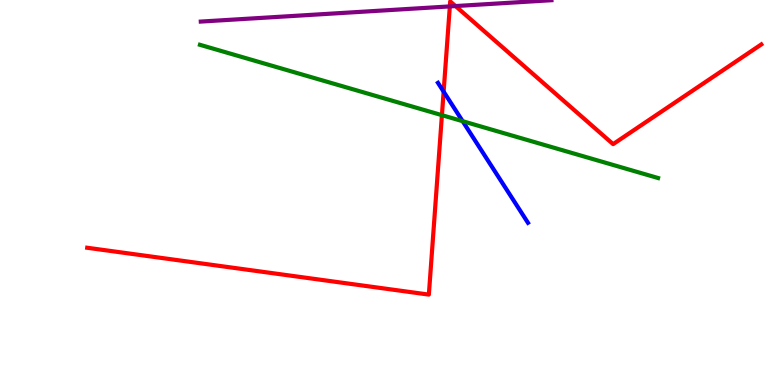[{'lines': ['blue', 'red'], 'intersections': [{'x': 5.72, 'y': 7.62}]}, {'lines': ['green', 'red'], 'intersections': [{'x': 5.7, 'y': 7.01}]}, {'lines': ['purple', 'red'], 'intersections': [{'x': 5.8, 'y': 9.83}, {'x': 5.88, 'y': 9.84}]}, {'lines': ['blue', 'green'], 'intersections': [{'x': 5.97, 'y': 6.85}]}, {'lines': ['blue', 'purple'], 'intersections': []}, {'lines': ['green', 'purple'], 'intersections': []}]